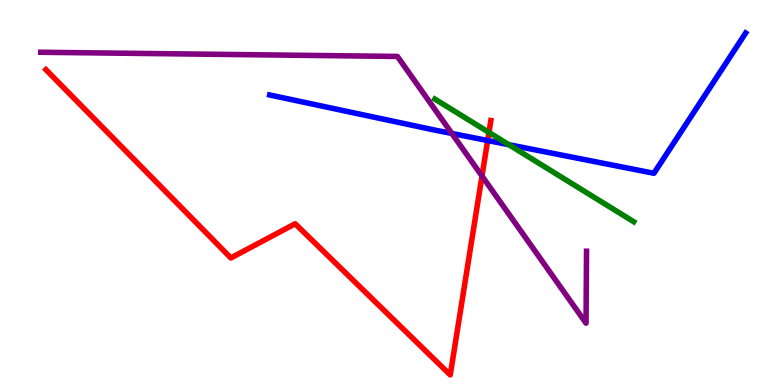[{'lines': ['blue', 'red'], 'intersections': [{'x': 6.29, 'y': 6.35}]}, {'lines': ['green', 'red'], 'intersections': [{'x': 6.31, 'y': 6.56}]}, {'lines': ['purple', 'red'], 'intersections': [{'x': 6.22, 'y': 5.43}]}, {'lines': ['blue', 'green'], 'intersections': [{'x': 6.57, 'y': 6.24}]}, {'lines': ['blue', 'purple'], 'intersections': [{'x': 5.83, 'y': 6.53}]}, {'lines': ['green', 'purple'], 'intersections': []}]